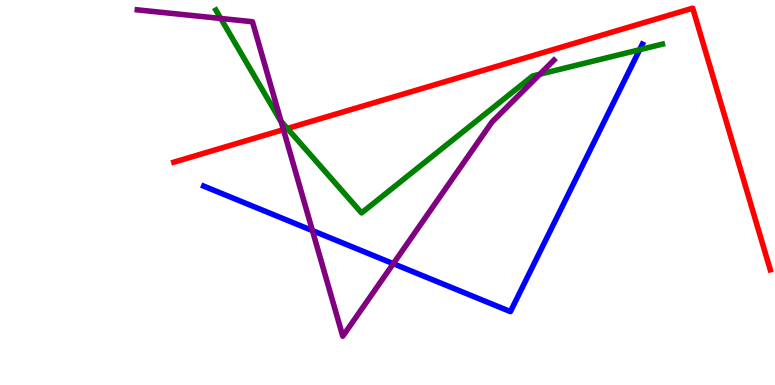[{'lines': ['blue', 'red'], 'intersections': []}, {'lines': ['green', 'red'], 'intersections': [{'x': 3.71, 'y': 6.66}]}, {'lines': ['purple', 'red'], 'intersections': [{'x': 3.66, 'y': 6.63}]}, {'lines': ['blue', 'green'], 'intersections': [{'x': 8.25, 'y': 8.71}]}, {'lines': ['blue', 'purple'], 'intersections': [{'x': 4.03, 'y': 4.01}, {'x': 5.07, 'y': 3.15}]}, {'lines': ['green', 'purple'], 'intersections': [{'x': 2.85, 'y': 9.52}, {'x': 3.63, 'y': 6.85}, {'x': 6.97, 'y': 8.07}]}]